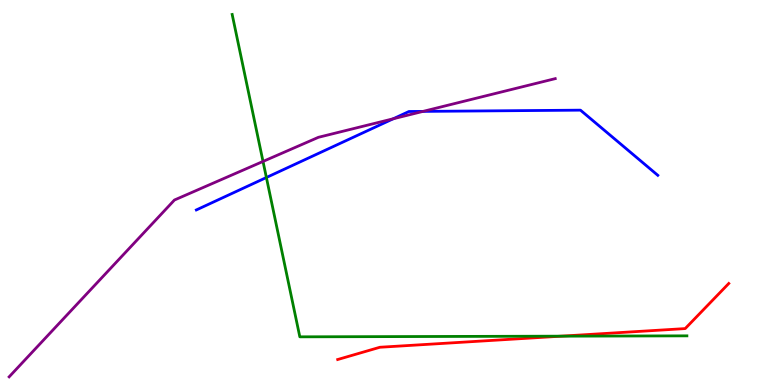[{'lines': ['blue', 'red'], 'intersections': []}, {'lines': ['green', 'red'], 'intersections': [{'x': 7.24, 'y': 1.27}]}, {'lines': ['purple', 'red'], 'intersections': []}, {'lines': ['blue', 'green'], 'intersections': [{'x': 3.44, 'y': 5.39}]}, {'lines': ['blue', 'purple'], 'intersections': [{'x': 5.07, 'y': 6.92}, {'x': 5.46, 'y': 7.11}]}, {'lines': ['green', 'purple'], 'intersections': [{'x': 3.39, 'y': 5.81}]}]